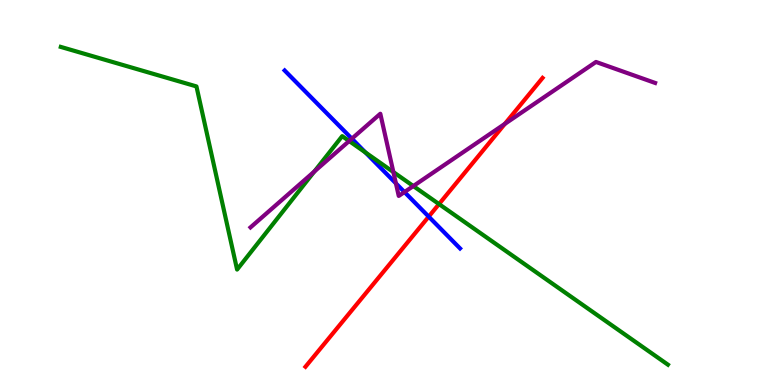[{'lines': ['blue', 'red'], 'intersections': [{'x': 5.53, 'y': 4.37}]}, {'lines': ['green', 'red'], 'intersections': [{'x': 5.66, 'y': 4.7}]}, {'lines': ['purple', 'red'], 'intersections': [{'x': 6.51, 'y': 6.78}]}, {'lines': ['blue', 'green'], 'intersections': [{'x': 4.72, 'y': 6.04}]}, {'lines': ['blue', 'purple'], 'intersections': [{'x': 4.54, 'y': 6.4}, {'x': 5.11, 'y': 5.24}, {'x': 5.22, 'y': 5.01}]}, {'lines': ['green', 'purple'], 'intersections': [{'x': 4.06, 'y': 5.55}, {'x': 4.51, 'y': 6.34}, {'x': 5.08, 'y': 5.53}, {'x': 5.33, 'y': 5.17}]}]